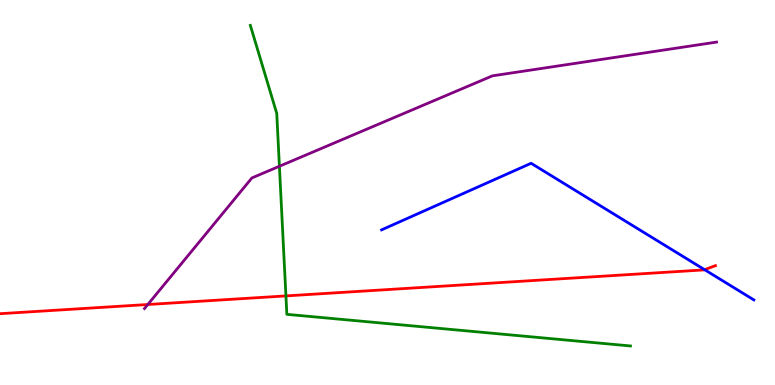[{'lines': ['blue', 'red'], 'intersections': [{'x': 9.09, 'y': 3.0}]}, {'lines': ['green', 'red'], 'intersections': [{'x': 3.69, 'y': 2.31}]}, {'lines': ['purple', 'red'], 'intersections': [{'x': 1.91, 'y': 2.09}]}, {'lines': ['blue', 'green'], 'intersections': []}, {'lines': ['blue', 'purple'], 'intersections': []}, {'lines': ['green', 'purple'], 'intersections': [{'x': 3.61, 'y': 5.68}]}]